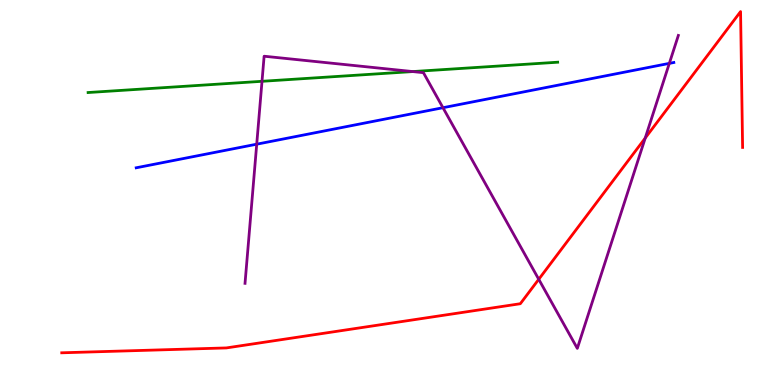[{'lines': ['blue', 'red'], 'intersections': []}, {'lines': ['green', 'red'], 'intersections': []}, {'lines': ['purple', 'red'], 'intersections': [{'x': 6.95, 'y': 2.75}, {'x': 8.33, 'y': 6.41}]}, {'lines': ['blue', 'green'], 'intersections': []}, {'lines': ['blue', 'purple'], 'intersections': [{'x': 3.31, 'y': 6.25}, {'x': 5.72, 'y': 7.2}, {'x': 8.64, 'y': 8.35}]}, {'lines': ['green', 'purple'], 'intersections': [{'x': 3.38, 'y': 7.89}, {'x': 5.33, 'y': 8.14}]}]